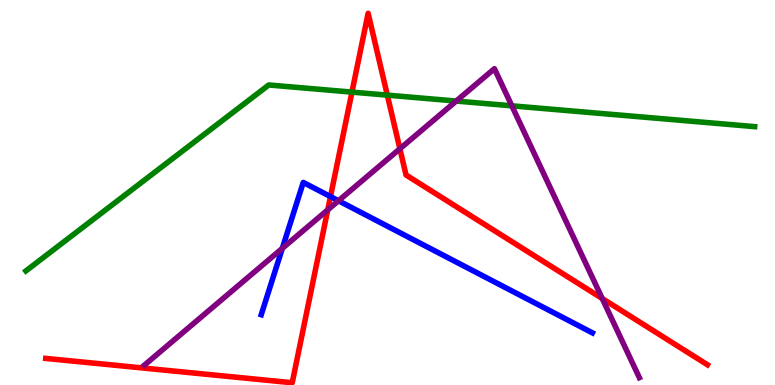[{'lines': ['blue', 'red'], 'intersections': [{'x': 4.26, 'y': 4.89}]}, {'lines': ['green', 'red'], 'intersections': [{'x': 4.54, 'y': 7.61}, {'x': 5.0, 'y': 7.53}]}, {'lines': ['purple', 'red'], 'intersections': [{'x': 4.23, 'y': 4.55}, {'x': 5.16, 'y': 6.14}, {'x': 7.77, 'y': 2.25}]}, {'lines': ['blue', 'green'], 'intersections': []}, {'lines': ['blue', 'purple'], 'intersections': [{'x': 3.64, 'y': 3.55}, {'x': 4.37, 'y': 4.79}]}, {'lines': ['green', 'purple'], 'intersections': [{'x': 5.89, 'y': 7.38}, {'x': 6.6, 'y': 7.25}]}]